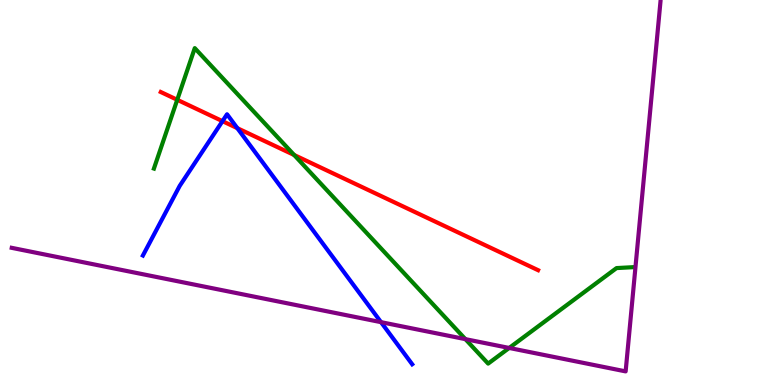[{'lines': ['blue', 'red'], 'intersections': [{'x': 2.87, 'y': 6.85}, {'x': 3.06, 'y': 6.67}]}, {'lines': ['green', 'red'], 'intersections': [{'x': 2.29, 'y': 7.41}, {'x': 3.8, 'y': 5.97}]}, {'lines': ['purple', 'red'], 'intersections': []}, {'lines': ['blue', 'green'], 'intersections': []}, {'lines': ['blue', 'purple'], 'intersections': [{'x': 4.92, 'y': 1.63}]}, {'lines': ['green', 'purple'], 'intersections': [{'x': 6.01, 'y': 1.19}, {'x': 6.57, 'y': 0.962}]}]